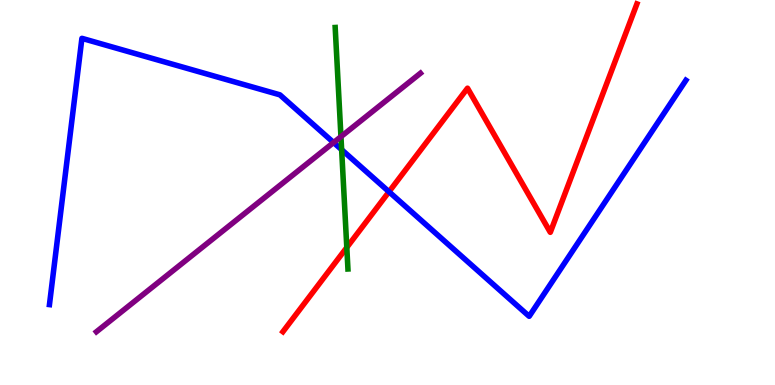[{'lines': ['blue', 'red'], 'intersections': [{'x': 5.02, 'y': 5.02}]}, {'lines': ['green', 'red'], 'intersections': [{'x': 4.47, 'y': 3.57}]}, {'lines': ['purple', 'red'], 'intersections': []}, {'lines': ['blue', 'green'], 'intersections': [{'x': 4.41, 'y': 6.11}]}, {'lines': ['blue', 'purple'], 'intersections': [{'x': 4.3, 'y': 6.3}]}, {'lines': ['green', 'purple'], 'intersections': [{'x': 4.4, 'y': 6.45}]}]